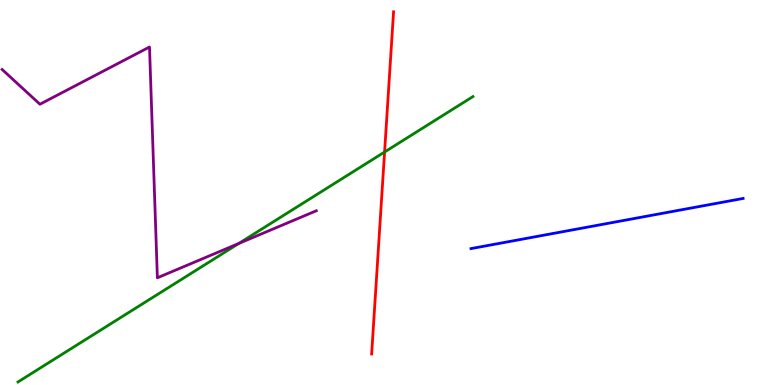[{'lines': ['blue', 'red'], 'intersections': []}, {'lines': ['green', 'red'], 'intersections': [{'x': 4.96, 'y': 6.05}]}, {'lines': ['purple', 'red'], 'intersections': []}, {'lines': ['blue', 'green'], 'intersections': []}, {'lines': ['blue', 'purple'], 'intersections': []}, {'lines': ['green', 'purple'], 'intersections': [{'x': 3.08, 'y': 3.68}]}]